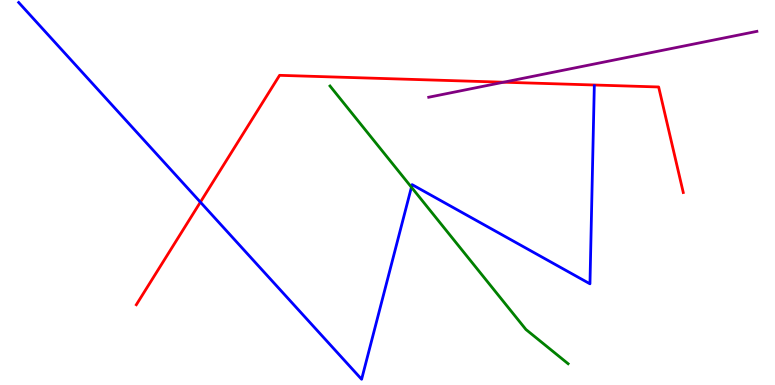[{'lines': ['blue', 'red'], 'intersections': [{'x': 2.59, 'y': 4.75}]}, {'lines': ['green', 'red'], 'intersections': []}, {'lines': ['purple', 'red'], 'intersections': [{'x': 6.5, 'y': 7.86}]}, {'lines': ['blue', 'green'], 'intersections': [{'x': 5.31, 'y': 5.14}]}, {'lines': ['blue', 'purple'], 'intersections': []}, {'lines': ['green', 'purple'], 'intersections': []}]